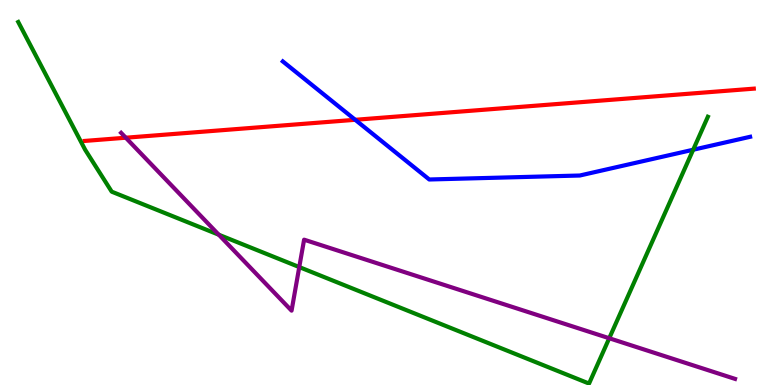[{'lines': ['blue', 'red'], 'intersections': [{'x': 4.58, 'y': 6.89}]}, {'lines': ['green', 'red'], 'intersections': []}, {'lines': ['purple', 'red'], 'intersections': [{'x': 1.62, 'y': 6.42}]}, {'lines': ['blue', 'green'], 'intersections': [{'x': 8.94, 'y': 6.11}]}, {'lines': ['blue', 'purple'], 'intersections': []}, {'lines': ['green', 'purple'], 'intersections': [{'x': 2.82, 'y': 3.9}, {'x': 3.86, 'y': 3.06}, {'x': 7.86, 'y': 1.21}]}]